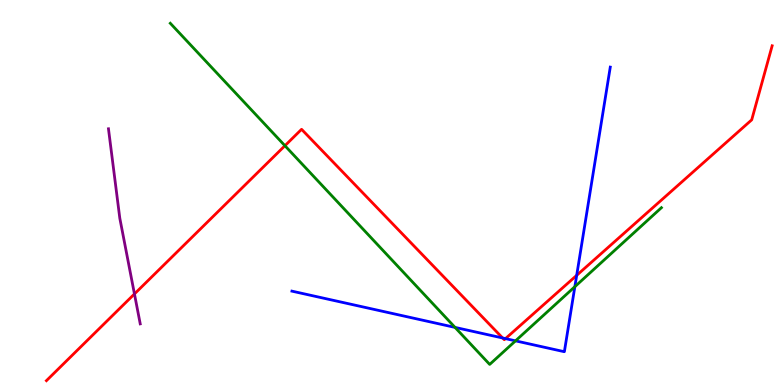[{'lines': ['blue', 'red'], 'intersections': [{'x': 6.49, 'y': 1.22}, {'x': 6.52, 'y': 1.2}, {'x': 7.44, 'y': 2.85}]}, {'lines': ['green', 'red'], 'intersections': [{'x': 3.68, 'y': 6.22}]}, {'lines': ['purple', 'red'], 'intersections': [{'x': 1.73, 'y': 2.36}]}, {'lines': ['blue', 'green'], 'intersections': [{'x': 5.87, 'y': 1.5}, {'x': 6.65, 'y': 1.15}, {'x': 7.42, 'y': 2.55}]}, {'lines': ['blue', 'purple'], 'intersections': []}, {'lines': ['green', 'purple'], 'intersections': []}]